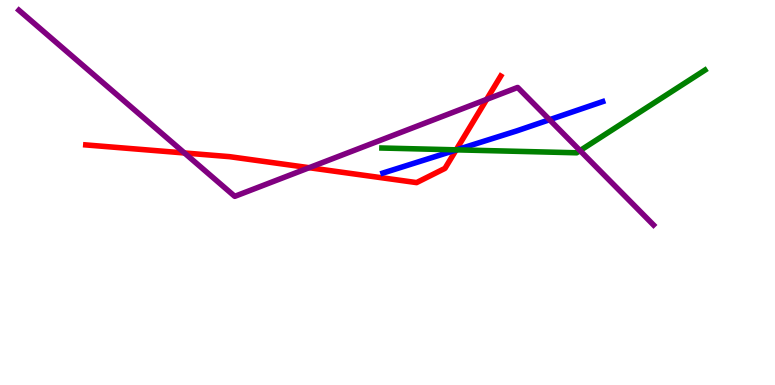[{'lines': ['blue', 'red'], 'intersections': [{'x': 5.88, 'y': 6.1}]}, {'lines': ['green', 'red'], 'intersections': [{'x': 5.89, 'y': 6.11}]}, {'lines': ['purple', 'red'], 'intersections': [{'x': 2.38, 'y': 6.03}, {'x': 3.99, 'y': 5.64}, {'x': 6.28, 'y': 7.42}]}, {'lines': ['blue', 'green'], 'intersections': [{'x': 5.89, 'y': 6.11}]}, {'lines': ['blue', 'purple'], 'intersections': [{'x': 7.09, 'y': 6.89}]}, {'lines': ['green', 'purple'], 'intersections': [{'x': 7.48, 'y': 6.09}]}]